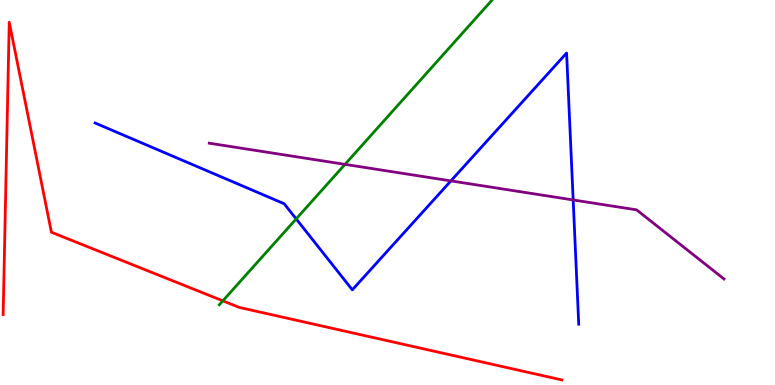[{'lines': ['blue', 'red'], 'intersections': []}, {'lines': ['green', 'red'], 'intersections': [{'x': 2.88, 'y': 2.19}]}, {'lines': ['purple', 'red'], 'intersections': []}, {'lines': ['blue', 'green'], 'intersections': [{'x': 3.82, 'y': 4.31}]}, {'lines': ['blue', 'purple'], 'intersections': [{'x': 5.82, 'y': 5.3}, {'x': 7.4, 'y': 4.81}]}, {'lines': ['green', 'purple'], 'intersections': [{'x': 4.45, 'y': 5.73}]}]